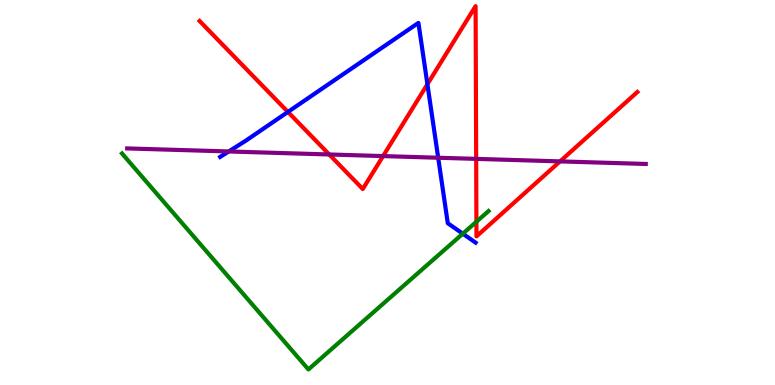[{'lines': ['blue', 'red'], 'intersections': [{'x': 3.72, 'y': 7.09}, {'x': 5.52, 'y': 7.81}]}, {'lines': ['green', 'red'], 'intersections': [{'x': 6.15, 'y': 4.24}]}, {'lines': ['purple', 'red'], 'intersections': [{'x': 4.25, 'y': 5.99}, {'x': 4.94, 'y': 5.95}, {'x': 6.14, 'y': 5.87}, {'x': 7.23, 'y': 5.81}]}, {'lines': ['blue', 'green'], 'intersections': [{'x': 5.97, 'y': 3.93}]}, {'lines': ['blue', 'purple'], 'intersections': [{'x': 2.95, 'y': 6.07}, {'x': 5.65, 'y': 5.9}]}, {'lines': ['green', 'purple'], 'intersections': []}]